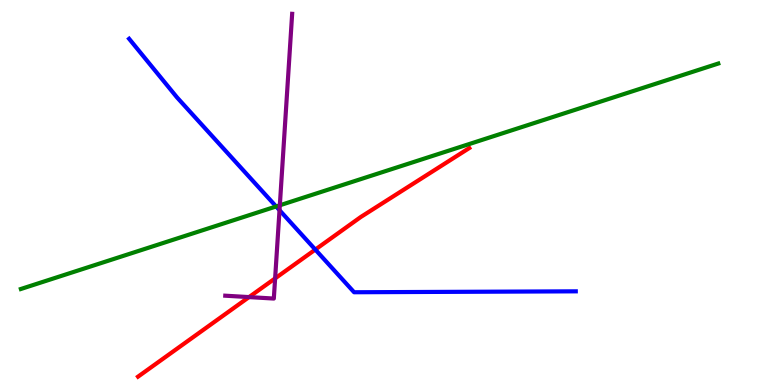[{'lines': ['blue', 'red'], 'intersections': [{'x': 4.07, 'y': 3.52}]}, {'lines': ['green', 'red'], 'intersections': []}, {'lines': ['purple', 'red'], 'intersections': [{'x': 3.21, 'y': 2.28}, {'x': 3.55, 'y': 2.77}]}, {'lines': ['blue', 'green'], 'intersections': [{'x': 3.56, 'y': 4.64}]}, {'lines': ['blue', 'purple'], 'intersections': [{'x': 3.61, 'y': 4.54}]}, {'lines': ['green', 'purple'], 'intersections': [{'x': 3.61, 'y': 4.67}]}]